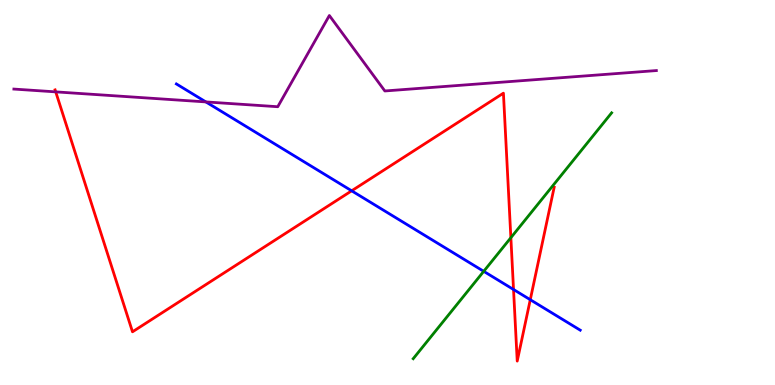[{'lines': ['blue', 'red'], 'intersections': [{'x': 4.54, 'y': 5.04}, {'x': 6.63, 'y': 2.48}, {'x': 6.84, 'y': 2.22}]}, {'lines': ['green', 'red'], 'intersections': [{'x': 6.59, 'y': 3.83}]}, {'lines': ['purple', 'red'], 'intersections': [{'x': 0.719, 'y': 7.61}]}, {'lines': ['blue', 'green'], 'intersections': [{'x': 6.24, 'y': 2.95}]}, {'lines': ['blue', 'purple'], 'intersections': [{'x': 2.66, 'y': 7.35}]}, {'lines': ['green', 'purple'], 'intersections': []}]